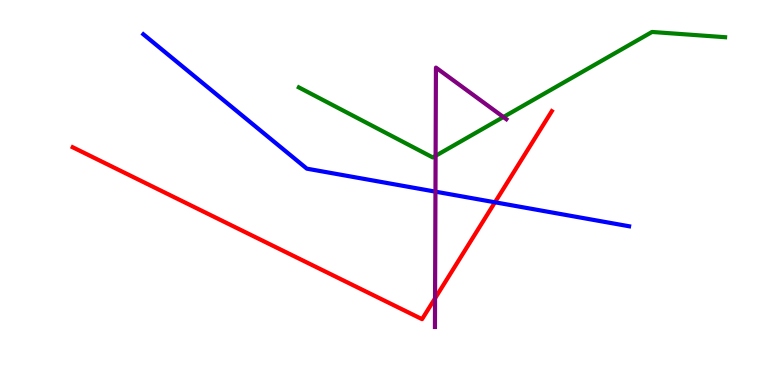[{'lines': ['blue', 'red'], 'intersections': [{'x': 6.39, 'y': 4.75}]}, {'lines': ['green', 'red'], 'intersections': []}, {'lines': ['purple', 'red'], 'intersections': [{'x': 5.61, 'y': 2.25}]}, {'lines': ['blue', 'green'], 'intersections': []}, {'lines': ['blue', 'purple'], 'intersections': [{'x': 5.62, 'y': 5.02}]}, {'lines': ['green', 'purple'], 'intersections': [{'x': 5.62, 'y': 5.95}, {'x': 6.5, 'y': 6.96}]}]